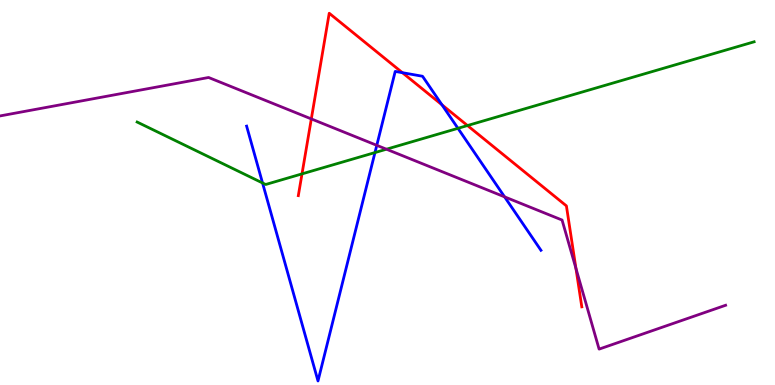[{'lines': ['blue', 'red'], 'intersections': [{'x': 5.19, 'y': 8.11}, {'x': 5.7, 'y': 7.28}]}, {'lines': ['green', 'red'], 'intersections': [{'x': 3.9, 'y': 5.48}, {'x': 6.03, 'y': 6.74}]}, {'lines': ['purple', 'red'], 'intersections': [{'x': 4.02, 'y': 6.91}, {'x': 7.43, 'y': 3.03}]}, {'lines': ['blue', 'green'], 'intersections': [{'x': 3.39, 'y': 5.25}, {'x': 4.84, 'y': 6.04}, {'x': 5.91, 'y': 6.67}]}, {'lines': ['blue', 'purple'], 'intersections': [{'x': 4.86, 'y': 6.23}, {'x': 6.51, 'y': 4.89}]}, {'lines': ['green', 'purple'], 'intersections': [{'x': 4.99, 'y': 6.12}]}]